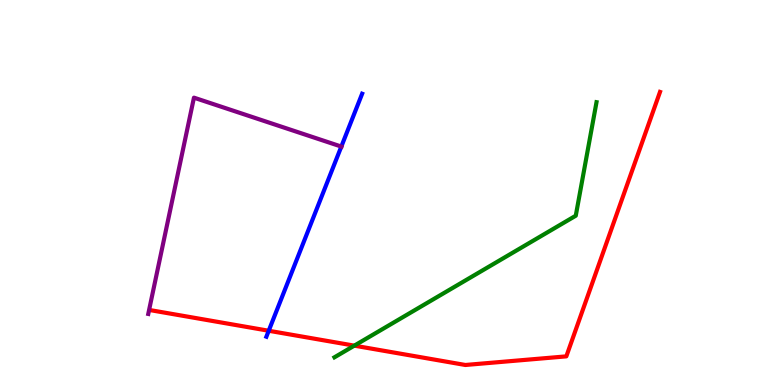[{'lines': ['blue', 'red'], 'intersections': [{'x': 3.47, 'y': 1.41}]}, {'lines': ['green', 'red'], 'intersections': [{'x': 4.57, 'y': 1.02}]}, {'lines': ['purple', 'red'], 'intersections': []}, {'lines': ['blue', 'green'], 'intersections': []}, {'lines': ['blue', 'purple'], 'intersections': [{'x': 4.4, 'y': 6.19}]}, {'lines': ['green', 'purple'], 'intersections': []}]